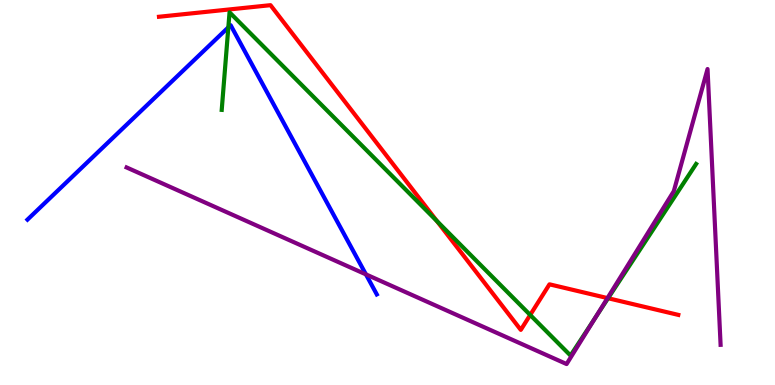[{'lines': ['blue', 'red'], 'intersections': []}, {'lines': ['green', 'red'], 'intersections': [{'x': 5.64, 'y': 4.26}, {'x': 6.84, 'y': 1.82}, {'x': 7.85, 'y': 2.25}]}, {'lines': ['purple', 'red'], 'intersections': [{'x': 7.84, 'y': 2.26}]}, {'lines': ['blue', 'green'], 'intersections': [{'x': 2.95, 'y': 9.29}]}, {'lines': ['blue', 'purple'], 'intersections': [{'x': 4.72, 'y': 2.87}]}, {'lines': ['green', 'purple'], 'intersections': [{'x': 7.69, 'y': 1.76}]}]